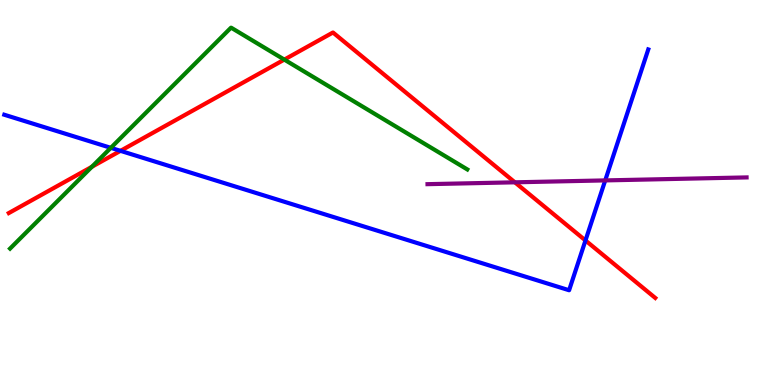[{'lines': ['blue', 'red'], 'intersections': [{'x': 1.55, 'y': 6.08}, {'x': 7.55, 'y': 3.75}]}, {'lines': ['green', 'red'], 'intersections': [{'x': 1.19, 'y': 5.67}, {'x': 3.67, 'y': 8.45}]}, {'lines': ['purple', 'red'], 'intersections': [{'x': 6.64, 'y': 5.26}]}, {'lines': ['blue', 'green'], 'intersections': [{'x': 1.43, 'y': 6.16}]}, {'lines': ['blue', 'purple'], 'intersections': [{'x': 7.81, 'y': 5.31}]}, {'lines': ['green', 'purple'], 'intersections': []}]